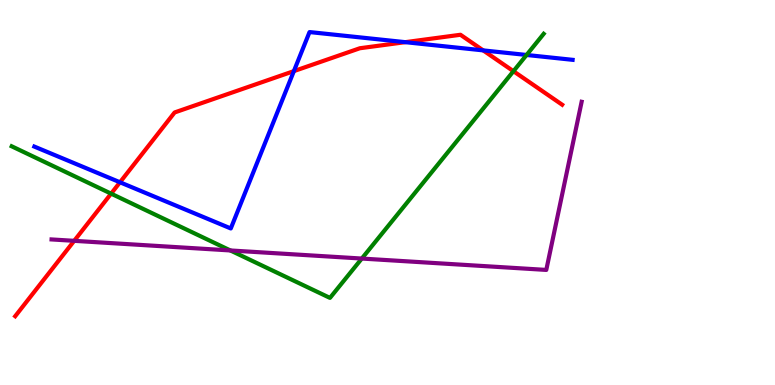[{'lines': ['blue', 'red'], 'intersections': [{'x': 1.55, 'y': 5.27}, {'x': 3.79, 'y': 8.15}, {'x': 5.23, 'y': 8.9}, {'x': 6.23, 'y': 8.69}]}, {'lines': ['green', 'red'], 'intersections': [{'x': 1.43, 'y': 4.97}, {'x': 6.63, 'y': 8.15}]}, {'lines': ['purple', 'red'], 'intersections': [{'x': 0.957, 'y': 3.74}]}, {'lines': ['blue', 'green'], 'intersections': [{'x': 6.79, 'y': 8.57}]}, {'lines': ['blue', 'purple'], 'intersections': []}, {'lines': ['green', 'purple'], 'intersections': [{'x': 2.97, 'y': 3.49}, {'x': 4.67, 'y': 3.28}]}]